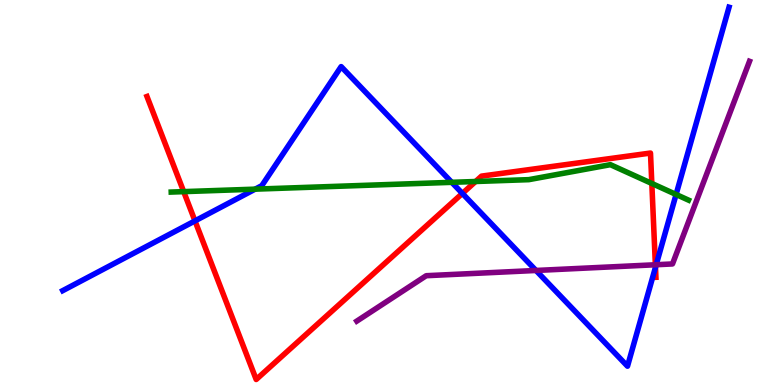[{'lines': ['blue', 'red'], 'intersections': [{'x': 2.52, 'y': 4.26}, {'x': 5.97, 'y': 4.98}, {'x': 8.46, 'y': 3.06}]}, {'lines': ['green', 'red'], 'intersections': [{'x': 2.37, 'y': 5.02}, {'x': 6.14, 'y': 5.29}, {'x': 8.41, 'y': 5.23}]}, {'lines': ['purple', 'red'], 'intersections': [{'x': 8.46, 'y': 3.12}]}, {'lines': ['blue', 'green'], 'intersections': [{'x': 3.29, 'y': 5.09}, {'x': 5.83, 'y': 5.26}, {'x': 8.72, 'y': 4.95}]}, {'lines': ['blue', 'purple'], 'intersections': [{'x': 6.92, 'y': 2.97}, {'x': 8.47, 'y': 3.12}]}, {'lines': ['green', 'purple'], 'intersections': []}]